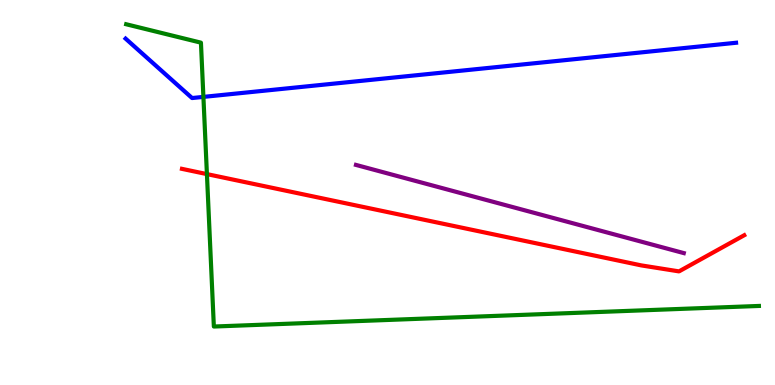[{'lines': ['blue', 'red'], 'intersections': []}, {'lines': ['green', 'red'], 'intersections': [{'x': 2.67, 'y': 5.48}]}, {'lines': ['purple', 'red'], 'intersections': []}, {'lines': ['blue', 'green'], 'intersections': [{'x': 2.62, 'y': 7.48}]}, {'lines': ['blue', 'purple'], 'intersections': []}, {'lines': ['green', 'purple'], 'intersections': []}]